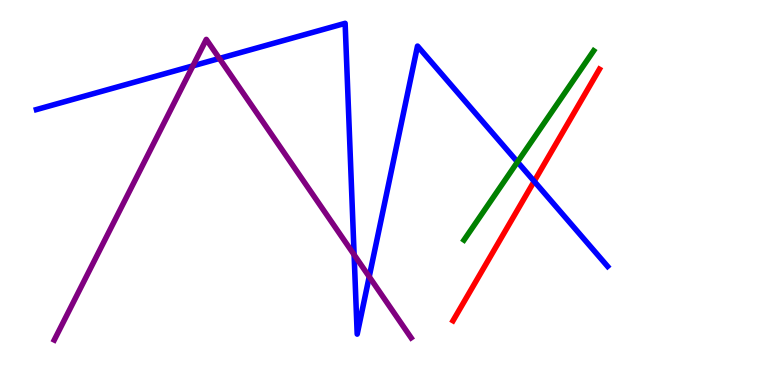[{'lines': ['blue', 'red'], 'intersections': [{'x': 6.89, 'y': 5.29}]}, {'lines': ['green', 'red'], 'intersections': []}, {'lines': ['purple', 'red'], 'intersections': []}, {'lines': ['blue', 'green'], 'intersections': [{'x': 6.68, 'y': 5.79}]}, {'lines': ['blue', 'purple'], 'intersections': [{'x': 2.49, 'y': 8.29}, {'x': 2.83, 'y': 8.48}, {'x': 4.57, 'y': 3.38}, {'x': 4.76, 'y': 2.81}]}, {'lines': ['green', 'purple'], 'intersections': []}]